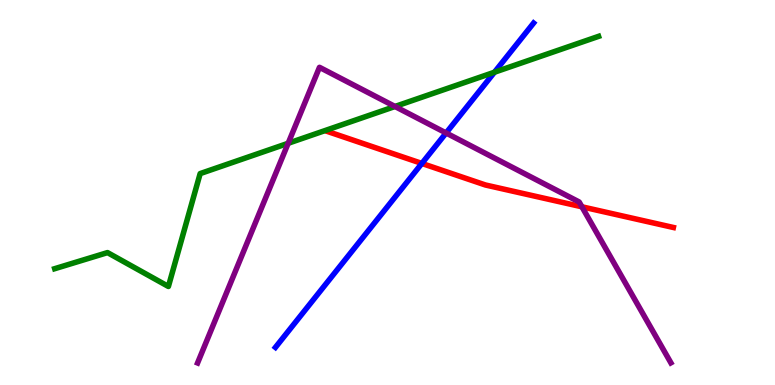[{'lines': ['blue', 'red'], 'intersections': [{'x': 5.44, 'y': 5.75}]}, {'lines': ['green', 'red'], 'intersections': []}, {'lines': ['purple', 'red'], 'intersections': [{'x': 7.51, 'y': 4.63}]}, {'lines': ['blue', 'green'], 'intersections': [{'x': 6.38, 'y': 8.12}]}, {'lines': ['blue', 'purple'], 'intersections': [{'x': 5.76, 'y': 6.55}]}, {'lines': ['green', 'purple'], 'intersections': [{'x': 3.72, 'y': 6.28}, {'x': 5.1, 'y': 7.23}]}]